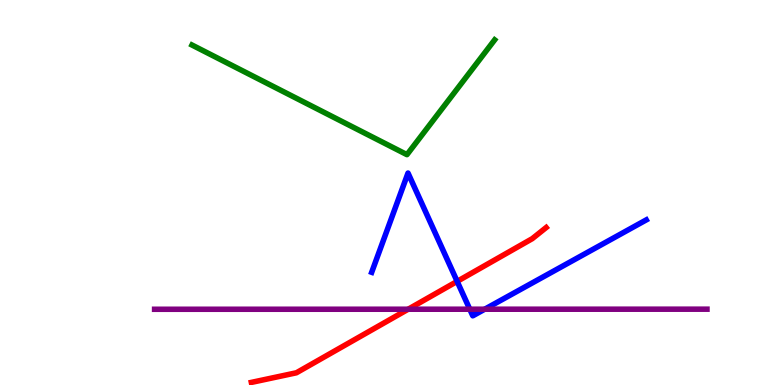[{'lines': ['blue', 'red'], 'intersections': [{'x': 5.9, 'y': 2.69}]}, {'lines': ['green', 'red'], 'intersections': []}, {'lines': ['purple', 'red'], 'intersections': [{'x': 5.27, 'y': 1.97}]}, {'lines': ['blue', 'green'], 'intersections': []}, {'lines': ['blue', 'purple'], 'intersections': [{'x': 6.06, 'y': 1.97}, {'x': 6.25, 'y': 1.97}]}, {'lines': ['green', 'purple'], 'intersections': []}]